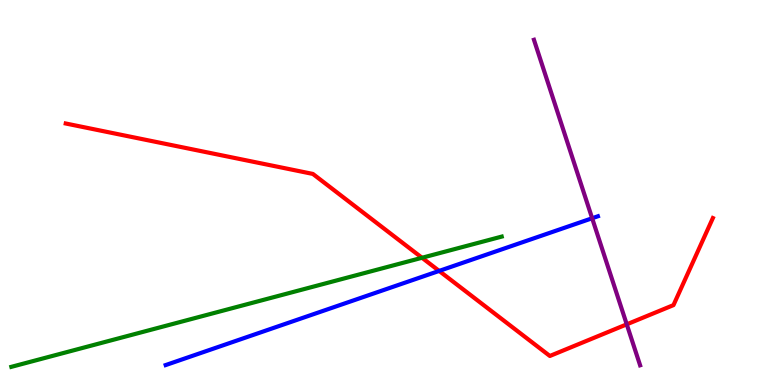[{'lines': ['blue', 'red'], 'intersections': [{'x': 5.67, 'y': 2.96}]}, {'lines': ['green', 'red'], 'intersections': [{'x': 5.45, 'y': 3.3}]}, {'lines': ['purple', 'red'], 'intersections': [{'x': 8.09, 'y': 1.58}]}, {'lines': ['blue', 'green'], 'intersections': []}, {'lines': ['blue', 'purple'], 'intersections': [{'x': 7.64, 'y': 4.33}]}, {'lines': ['green', 'purple'], 'intersections': []}]